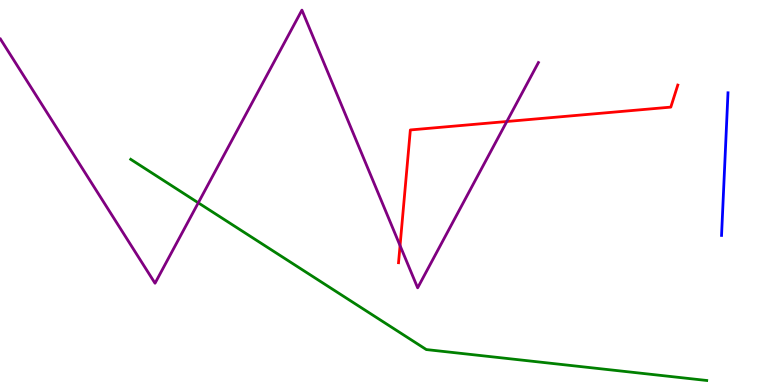[{'lines': ['blue', 'red'], 'intersections': []}, {'lines': ['green', 'red'], 'intersections': []}, {'lines': ['purple', 'red'], 'intersections': [{'x': 5.16, 'y': 3.62}, {'x': 6.54, 'y': 6.84}]}, {'lines': ['blue', 'green'], 'intersections': []}, {'lines': ['blue', 'purple'], 'intersections': []}, {'lines': ['green', 'purple'], 'intersections': [{'x': 2.56, 'y': 4.73}]}]